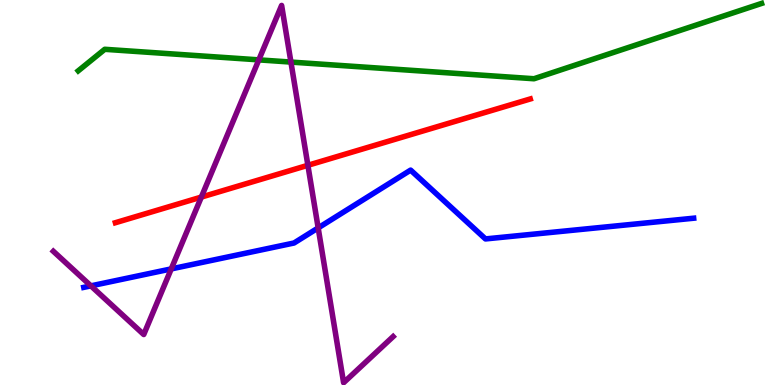[{'lines': ['blue', 'red'], 'intersections': []}, {'lines': ['green', 'red'], 'intersections': []}, {'lines': ['purple', 'red'], 'intersections': [{'x': 2.6, 'y': 4.88}, {'x': 3.97, 'y': 5.71}]}, {'lines': ['blue', 'green'], 'intersections': []}, {'lines': ['blue', 'purple'], 'intersections': [{'x': 1.17, 'y': 2.58}, {'x': 2.21, 'y': 3.02}, {'x': 4.11, 'y': 4.08}]}, {'lines': ['green', 'purple'], 'intersections': [{'x': 3.34, 'y': 8.44}, {'x': 3.75, 'y': 8.39}]}]